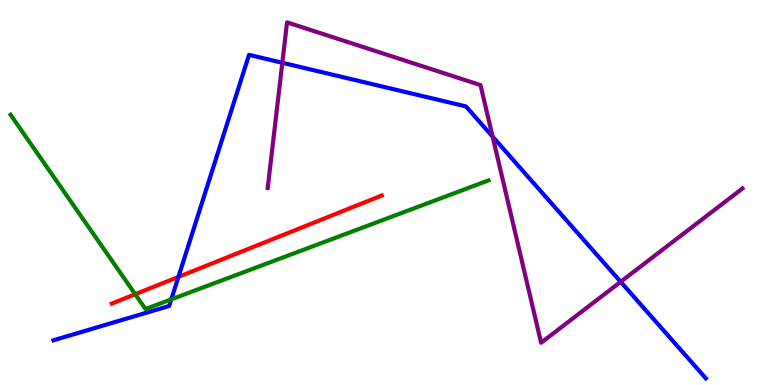[{'lines': ['blue', 'red'], 'intersections': [{'x': 2.3, 'y': 2.81}]}, {'lines': ['green', 'red'], 'intersections': [{'x': 1.74, 'y': 2.36}]}, {'lines': ['purple', 'red'], 'intersections': []}, {'lines': ['blue', 'green'], 'intersections': [{'x': 2.21, 'y': 2.22}]}, {'lines': ['blue', 'purple'], 'intersections': [{'x': 3.64, 'y': 8.37}, {'x': 6.36, 'y': 6.45}, {'x': 8.01, 'y': 2.68}]}, {'lines': ['green', 'purple'], 'intersections': []}]